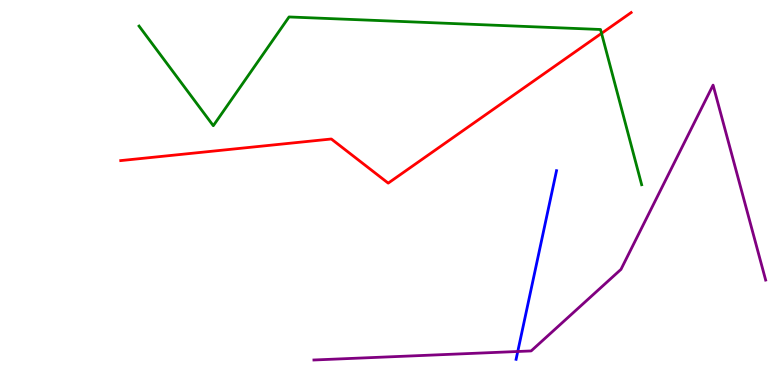[{'lines': ['blue', 'red'], 'intersections': []}, {'lines': ['green', 'red'], 'intersections': [{'x': 7.76, 'y': 9.13}]}, {'lines': ['purple', 'red'], 'intersections': []}, {'lines': ['blue', 'green'], 'intersections': []}, {'lines': ['blue', 'purple'], 'intersections': [{'x': 6.68, 'y': 0.87}]}, {'lines': ['green', 'purple'], 'intersections': []}]